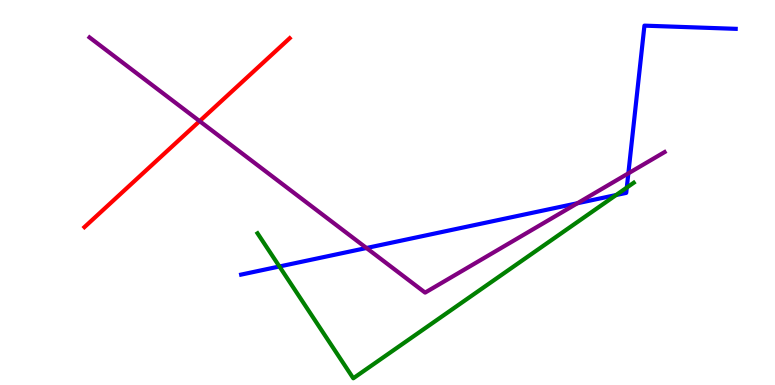[{'lines': ['blue', 'red'], 'intersections': []}, {'lines': ['green', 'red'], 'intersections': []}, {'lines': ['purple', 'red'], 'intersections': [{'x': 2.58, 'y': 6.85}]}, {'lines': ['blue', 'green'], 'intersections': [{'x': 3.61, 'y': 3.08}, {'x': 7.95, 'y': 4.93}, {'x': 8.09, 'y': 5.13}]}, {'lines': ['blue', 'purple'], 'intersections': [{'x': 4.73, 'y': 3.56}, {'x': 7.45, 'y': 4.72}, {'x': 8.11, 'y': 5.5}]}, {'lines': ['green', 'purple'], 'intersections': []}]